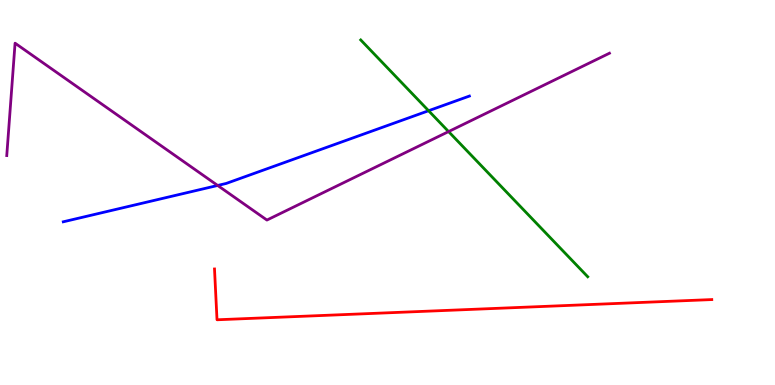[{'lines': ['blue', 'red'], 'intersections': []}, {'lines': ['green', 'red'], 'intersections': []}, {'lines': ['purple', 'red'], 'intersections': []}, {'lines': ['blue', 'green'], 'intersections': [{'x': 5.53, 'y': 7.12}]}, {'lines': ['blue', 'purple'], 'intersections': [{'x': 2.81, 'y': 5.18}]}, {'lines': ['green', 'purple'], 'intersections': [{'x': 5.79, 'y': 6.58}]}]